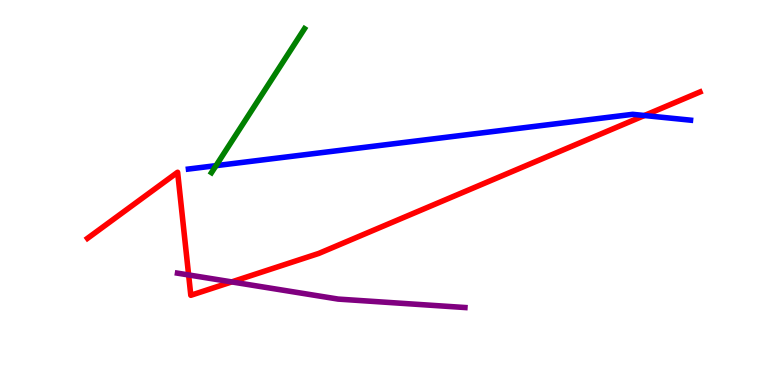[{'lines': ['blue', 'red'], 'intersections': [{'x': 8.32, 'y': 7.0}]}, {'lines': ['green', 'red'], 'intersections': []}, {'lines': ['purple', 'red'], 'intersections': [{'x': 2.43, 'y': 2.86}, {'x': 2.99, 'y': 2.68}]}, {'lines': ['blue', 'green'], 'intersections': [{'x': 2.79, 'y': 5.7}]}, {'lines': ['blue', 'purple'], 'intersections': []}, {'lines': ['green', 'purple'], 'intersections': []}]